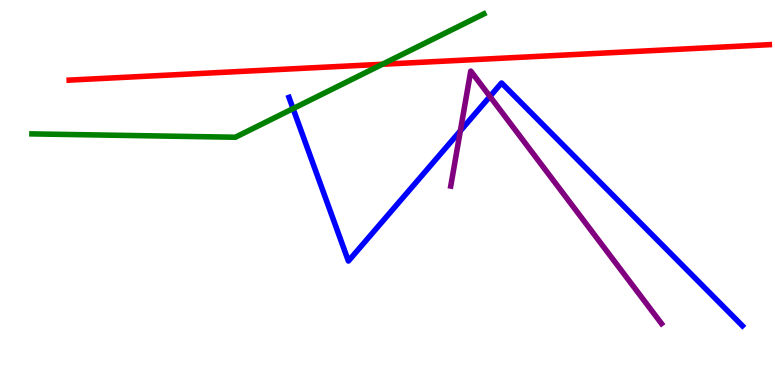[{'lines': ['blue', 'red'], 'intersections': []}, {'lines': ['green', 'red'], 'intersections': [{'x': 4.93, 'y': 8.33}]}, {'lines': ['purple', 'red'], 'intersections': []}, {'lines': ['blue', 'green'], 'intersections': [{'x': 3.78, 'y': 7.18}]}, {'lines': ['blue', 'purple'], 'intersections': [{'x': 5.94, 'y': 6.6}, {'x': 6.32, 'y': 7.49}]}, {'lines': ['green', 'purple'], 'intersections': []}]